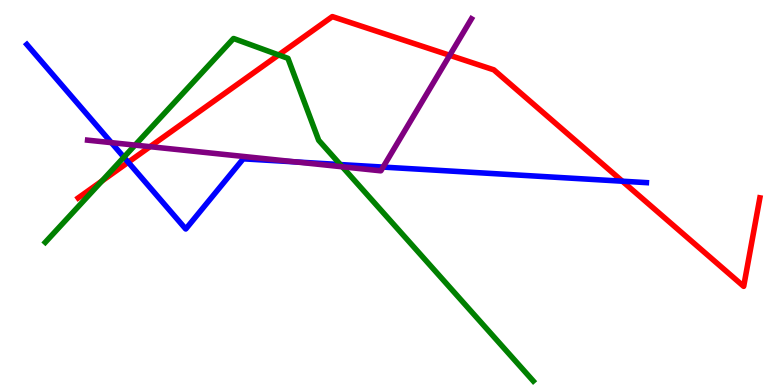[{'lines': ['blue', 'red'], 'intersections': [{'x': 1.65, 'y': 5.79}, {'x': 8.03, 'y': 5.29}]}, {'lines': ['green', 'red'], 'intersections': [{'x': 1.31, 'y': 5.3}, {'x': 3.59, 'y': 8.57}]}, {'lines': ['purple', 'red'], 'intersections': [{'x': 1.94, 'y': 6.19}, {'x': 5.8, 'y': 8.56}]}, {'lines': ['blue', 'green'], 'intersections': [{'x': 1.6, 'y': 5.92}, {'x': 4.39, 'y': 5.73}]}, {'lines': ['blue', 'purple'], 'intersections': [{'x': 1.44, 'y': 6.3}, {'x': 3.82, 'y': 5.79}, {'x': 4.94, 'y': 5.66}]}, {'lines': ['green', 'purple'], 'intersections': [{'x': 1.74, 'y': 6.23}, {'x': 4.42, 'y': 5.67}]}]